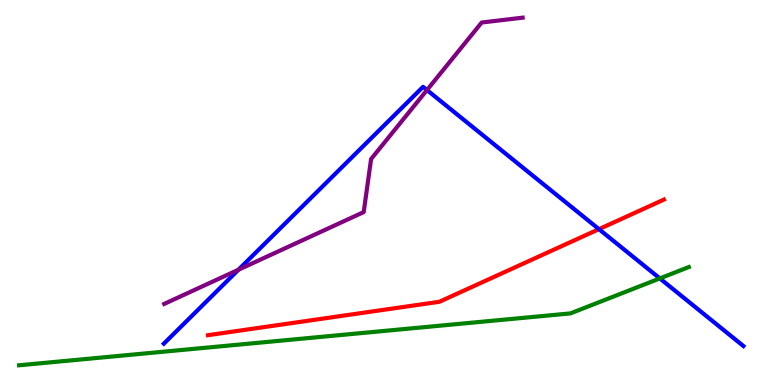[{'lines': ['blue', 'red'], 'intersections': [{'x': 7.73, 'y': 4.05}]}, {'lines': ['green', 'red'], 'intersections': []}, {'lines': ['purple', 'red'], 'intersections': []}, {'lines': ['blue', 'green'], 'intersections': [{'x': 8.51, 'y': 2.77}]}, {'lines': ['blue', 'purple'], 'intersections': [{'x': 3.08, 'y': 2.99}, {'x': 5.51, 'y': 7.66}]}, {'lines': ['green', 'purple'], 'intersections': []}]